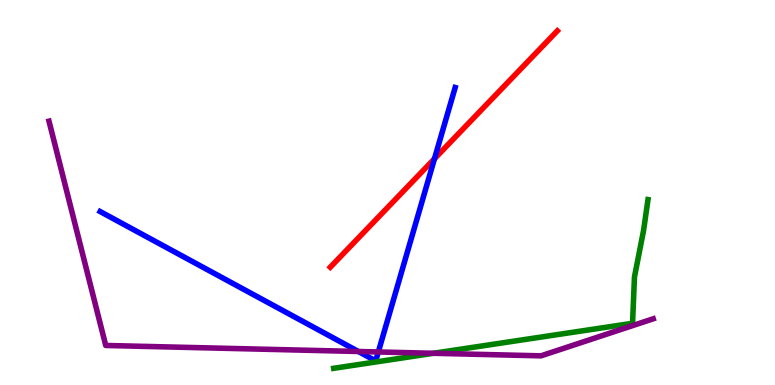[{'lines': ['blue', 'red'], 'intersections': [{'x': 5.61, 'y': 5.88}]}, {'lines': ['green', 'red'], 'intersections': []}, {'lines': ['purple', 'red'], 'intersections': []}, {'lines': ['blue', 'green'], 'intersections': []}, {'lines': ['blue', 'purple'], 'intersections': [{'x': 4.62, 'y': 0.87}, {'x': 4.88, 'y': 0.858}]}, {'lines': ['green', 'purple'], 'intersections': [{'x': 5.59, 'y': 0.824}]}]